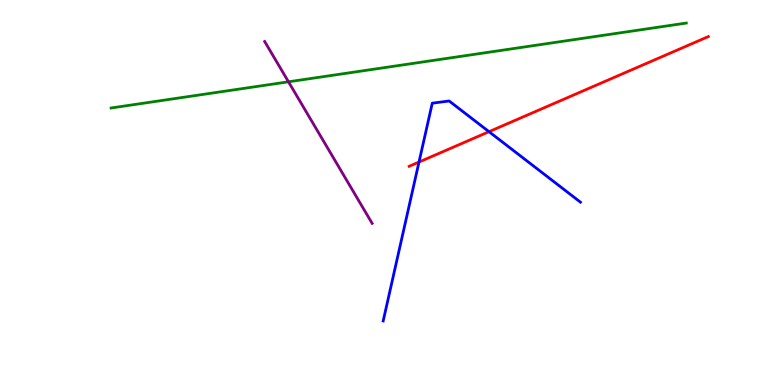[{'lines': ['blue', 'red'], 'intersections': [{'x': 5.41, 'y': 5.79}, {'x': 6.31, 'y': 6.58}]}, {'lines': ['green', 'red'], 'intersections': []}, {'lines': ['purple', 'red'], 'intersections': []}, {'lines': ['blue', 'green'], 'intersections': []}, {'lines': ['blue', 'purple'], 'intersections': []}, {'lines': ['green', 'purple'], 'intersections': [{'x': 3.72, 'y': 7.88}]}]